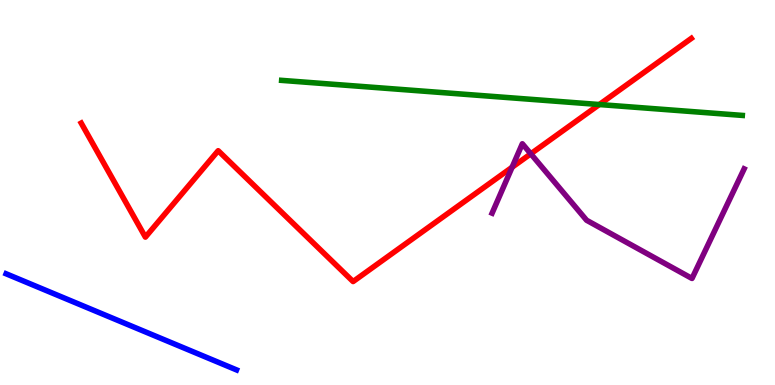[{'lines': ['blue', 'red'], 'intersections': []}, {'lines': ['green', 'red'], 'intersections': [{'x': 7.73, 'y': 7.28}]}, {'lines': ['purple', 'red'], 'intersections': [{'x': 6.61, 'y': 5.66}, {'x': 6.85, 'y': 6.0}]}, {'lines': ['blue', 'green'], 'intersections': []}, {'lines': ['blue', 'purple'], 'intersections': []}, {'lines': ['green', 'purple'], 'intersections': []}]